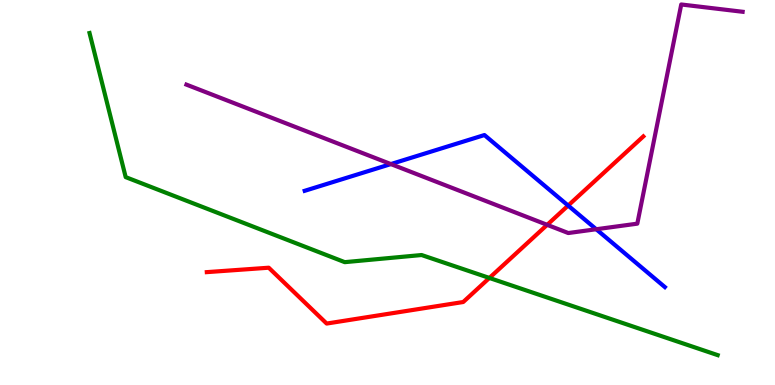[{'lines': ['blue', 'red'], 'intersections': [{'x': 7.33, 'y': 4.66}]}, {'lines': ['green', 'red'], 'intersections': [{'x': 6.31, 'y': 2.78}]}, {'lines': ['purple', 'red'], 'intersections': [{'x': 7.06, 'y': 4.16}]}, {'lines': ['blue', 'green'], 'intersections': []}, {'lines': ['blue', 'purple'], 'intersections': [{'x': 5.04, 'y': 5.74}, {'x': 7.69, 'y': 4.05}]}, {'lines': ['green', 'purple'], 'intersections': []}]